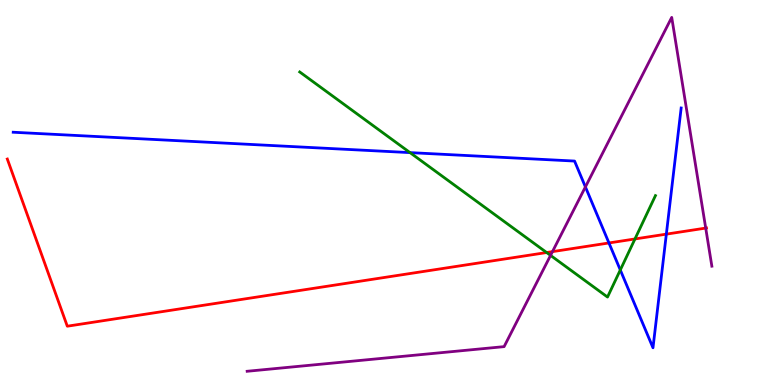[{'lines': ['blue', 'red'], 'intersections': [{'x': 7.86, 'y': 3.69}, {'x': 8.6, 'y': 3.92}]}, {'lines': ['green', 'red'], 'intersections': [{'x': 7.05, 'y': 3.44}, {'x': 8.19, 'y': 3.79}]}, {'lines': ['purple', 'red'], 'intersections': [{'x': 7.13, 'y': 3.46}, {'x': 9.11, 'y': 4.08}]}, {'lines': ['blue', 'green'], 'intersections': [{'x': 5.29, 'y': 6.04}, {'x': 8.0, 'y': 2.99}]}, {'lines': ['blue', 'purple'], 'intersections': [{'x': 7.55, 'y': 5.14}]}, {'lines': ['green', 'purple'], 'intersections': [{'x': 7.1, 'y': 3.37}]}]